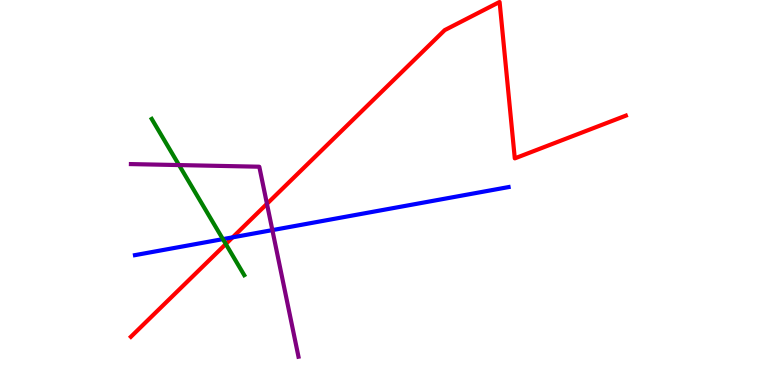[{'lines': ['blue', 'red'], 'intersections': [{'x': 3.0, 'y': 3.84}]}, {'lines': ['green', 'red'], 'intersections': [{'x': 2.91, 'y': 3.66}]}, {'lines': ['purple', 'red'], 'intersections': [{'x': 3.44, 'y': 4.71}]}, {'lines': ['blue', 'green'], 'intersections': [{'x': 2.88, 'y': 3.79}]}, {'lines': ['blue', 'purple'], 'intersections': [{'x': 3.51, 'y': 4.02}]}, {'lines': ['green', 'purple'], 'intersections': [{'x': 2.31, 'y': 5.71}]}]